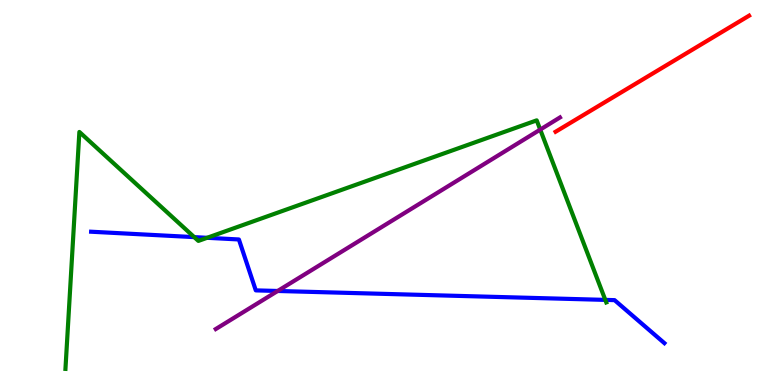[{'lines': ['blue', 'red'], 'intersections': []}, {'lines': ['green', 'red'], 'intersections': []}, {'lines': ['purple', 'red'], 'intersections': []}, {'lines': ['blue', 'green'], 'intersections': [{'x': 2.51, 'y': 3.84}, {'x': 2.67, 'y': 3.82}, {'x': 7.81, 'y': 2.21}]}, {'lines': ['blue', 'purple'], 'intersections': [{'x': 3.58, 'y': 2.44}]}, {'lines': ['green', 'purple'], 'intersections': [{'x': 6.97, 'y': 6.63}]}]